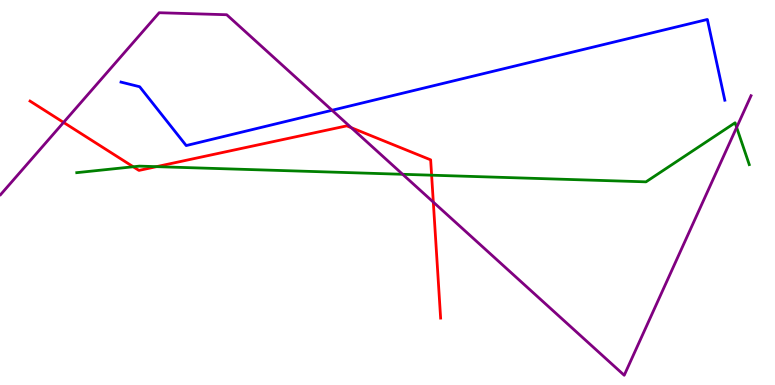[{'lines': ['blue', 'red'], 'intersections': []}, {'lines': ['green', 'red'], 'intersections': [{'x': 1.72, 'y': 5.67}, {'x': 2.02, 'y': 5.67}, {'x': 5.57, 'y': 5.45}]}, {'lines': ['purple', 'red'], 'intersections': [{'x': 0.82, 'y': 6.82}, {'x': 4.53, 'y': 6.68}, {'x': 5.59, 'y': 4.75}]}, {'lines': ['blue', 'green'], 'intersections': []}, {'lines': ['blue', 'purple'], 'intersections': [{'x': 4.28, 'y': 7.14}]}, {'lines': ['green', 'purple'], 'intersections': [{'x': 5.2, 'y': 5.47}, {'x': 9.51, 'y': 6.69}]}]